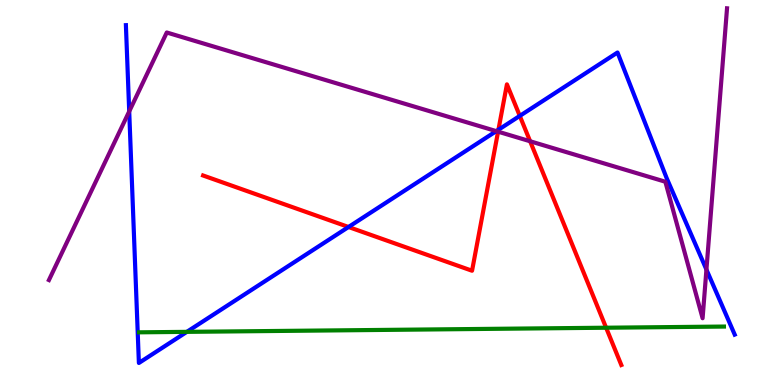[{'lines': ['blue', 'red'], 'intersections': [{'x': 4.5, 'y': 4.1}, {'x': 6.43, 'y': 6.63}, {'x': 6.71, 'y': 6.99}]}, {'lines': ['green', 'red'], 'intersections': [{'x': 7.82, 'y': 1.49}]}, {'lines': ['purple', 'red'], 'intersections': [{'x': 6.43, 'y': 6.58}, {'x': 6.84, 'y': 6.33}]}, {'lines': ['blue', 'green'], 'intersections': [{'x': 2.41, 'y': 1.38}]}, {'lines': ['blue', 'purple'], 'intersections': [{'x': 1.67, 'y': 7.11}, {'x': 6.4, 'y': 6.59}, {'x': 9.12, 'y': 3.0}]}, {'lines': ['green', 'purple'], 'intersections': []}]